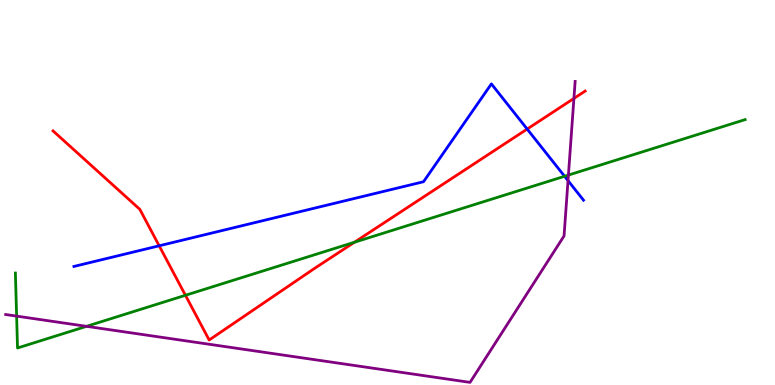[{'lines': ['blue', 'red'], 'intersections': [{'x': 2.05, 'y': 3.62}, {'x': 6.8, 'y': 6.65}]}, {'lines': ['green', 'red'], 'intersections': [{'x': 2.39, 'y': 2.33}, {'x': 4.57, 'y': 3.71}]}, {'lines': ['purple', 'red'], 'intersections': [{'x': 7.41, 'y': 7.44}]}, {'lines': ['blue', 'green'], 'intersections': [{'x': 7.28, 'y': 5.42}]}, {'lines': ['blue', 'purple'], 'intersections': [{'x': 7.33, 'y': 5.31}]}, {'lines': ['green', 'purple'], 'intersections': [{'x': 0.214, 'y': 1.79}, {'x': 1.12, 'y': 1.52}, {'x': 7.33, 'y': 5.45}]}]